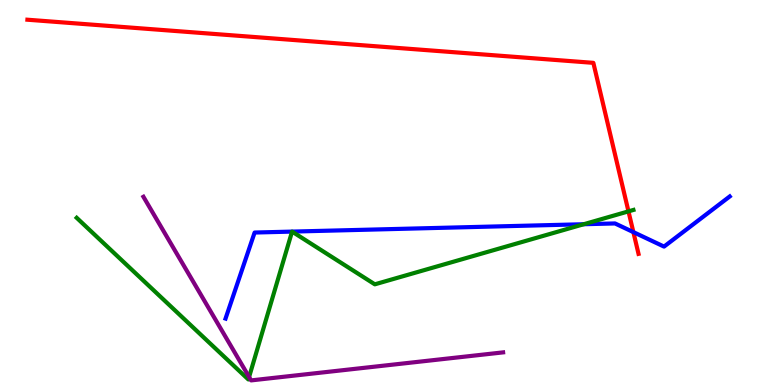[{'lines': ['blue', 'red'], 'intersections': [{'x': 8.17, 'y': 3.97}]}, {'lines': ['green', 'red'], 'intersections': [{'x': 8.11, 'y': 4.51}]}, {'lines': ['purple', 'red'], 'intersections': []}, {'lines': ['blue', 'green'], 'intersections': [{'x': 3.77, 'y': 3.98}, {'x': 3.77, 'y': 3.98}, {'x': 7.53, 'y': 4.18}]}, {'lines': ['blue', 'purple'], 'intersections': []}, {'lines': ['green', 'purple'], 'intersections': [{'x': 3.21, 'y': 0.208}]}]